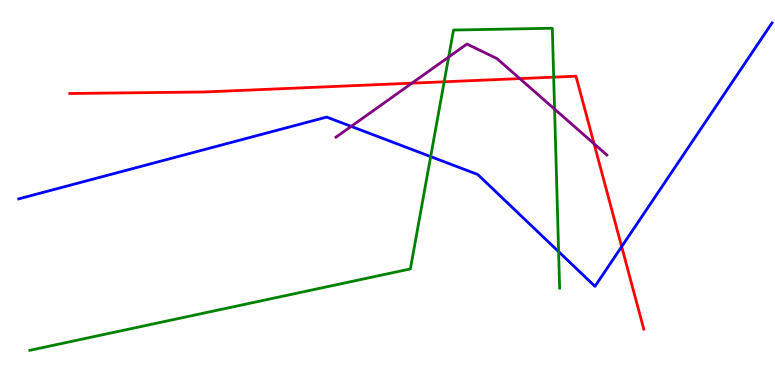[{'lines': ['blue', 'red'], 'intersections': [{'x': 8.02, 'y': 3.59}]}, {'lines': ['green', 'red'], 'intersections': [{'x': 5.73, 'y': 7.88}, {'x': 7.14, 'y': 8.0}]}, {'lines': ['purple', 'red'], 'intersections': [{'x': 5.32, 'y': 7.84}, {'x': 6.71, 'y': 7.96}, {'x': 7.67, 'y': 6.27}]}, {'lines': ['blue', 'green'], 'intersections': [{'x': 5.56, 'y': 5.93}, {'x': 7.21, 'y': 3.46}]}, {'lines': ['blue', 'purple'], 'intersections': [{'x': 4.53, 'y': 6.72}]}, {'lines': ['green', 'purple'], 'intersections': [{'x': 5.79, 'y': 8.52}, {'x': 7.16, 'y': 7.17}]}]